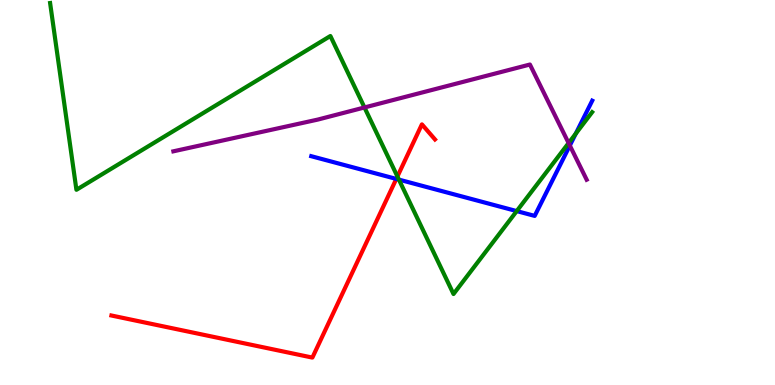[{'lines': ['blue', 'red'], 'intersections': [{'x': 5.11, 'y': 5.35}]}, {'lines': ['green', 'red'], 'intersections': [{'x': 5.13, 'y': 5.42}]}, {'lines': ['purple', 'red'], 'intersections': []}, {'lines': ['blue', 'green'], 'intersections': [{'x': 5.15, 'y': 5.33}, {'x': 6.67, 'y': 4.52}, {'x': 7.43, 'y': 6.53}]}, {'lines': ['blue', 'purple'], 'intersections': [{'x': 7.35, 'y': 6.22}]}, {'lines': ['green', 'purple'], 'intersections': [{'x': 4.7, 'y': 7.21}, {'x': 7.34, 'y': 6.28}]}]